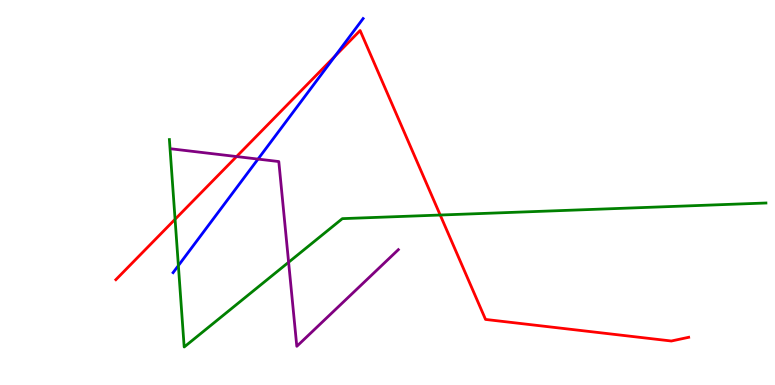[{'lines': ['blue', 'red'], 'intersections': [{'x': 4.32, 'y': 8.54}]}, {'lines': ['green', 'red'], 'intersections': [{'x': 2.26, 'y': 4.3}, {'x': 5.68, 'y': 4.41}]}, {'lines': ['purple', 'red'], 'intersections': [{'x': 3.05, 'y': 5.93}]}, {'lines': ['blue', 'green'], 'intersections': [{'x': 2.3, 'y': 3.1}]}, {'lines': ['blue', 'purple'], 'intersections': [{'x': 3.33, 'y': 5.87}]}, {'lines': ['green', 'purple'], 'intersections': [{'x': 3.72, 'y': 3.19}]}]